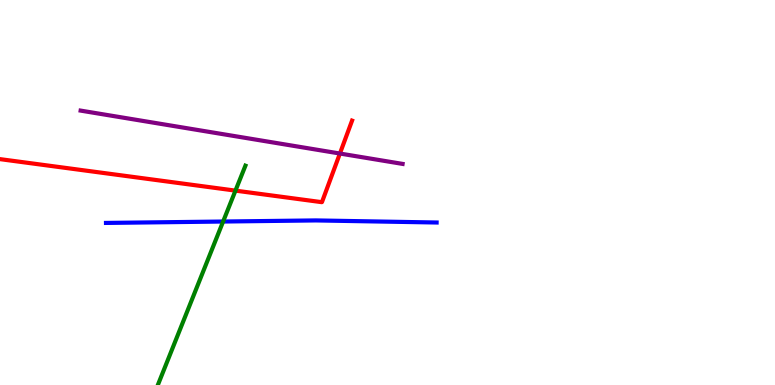[{'lines': ['blue', 'red'], 'intersections': []}, {'lines': ['green', 'red'], 'intersections': [{'x': 3.04, 'y': 5.05}]}, {'lines': ['purple', 'red'], 'intersections': [{'x': 4.39, 'y': 6.01}]}, {'lines': ['blue', 'green'], 'intersections': [{'x': 2.88, 'y': 4.25}]}, {'lines': ['blue', 'purple'], 'intersections': []}, {'lines': ['green', 'purple'], 'intersections': []}]